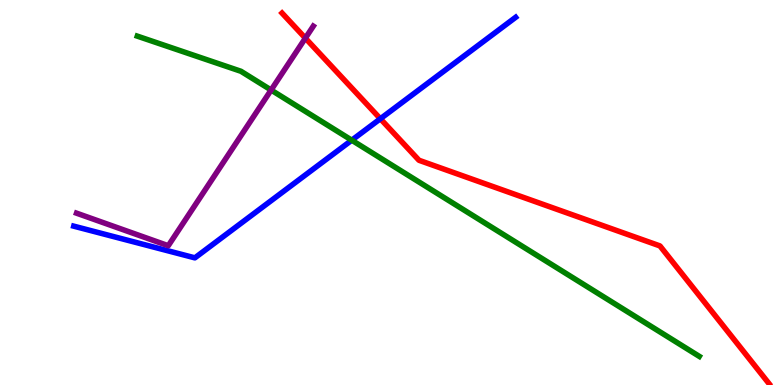[{'lines': ['blue', 'red'], 'intersections': [{'x': 4.91, 'y': 6.92}]}, {'lines': ['green', 'red'], 'intersections': []}, {'lines': ['purple', 'red'], 'intersections': [{'x': 3.94, 'y': 9.01}]}, {'lines': ['blue', 'green'], 'intersections': [{'x': 4.54, 'y': 6.36}]}, {'lines': ['blue', 'purple'], 'intersections': []}, {'lines': ['green', 'purple'], 'intersections': [{'x': 3.5, 'y': 7.66}]}]